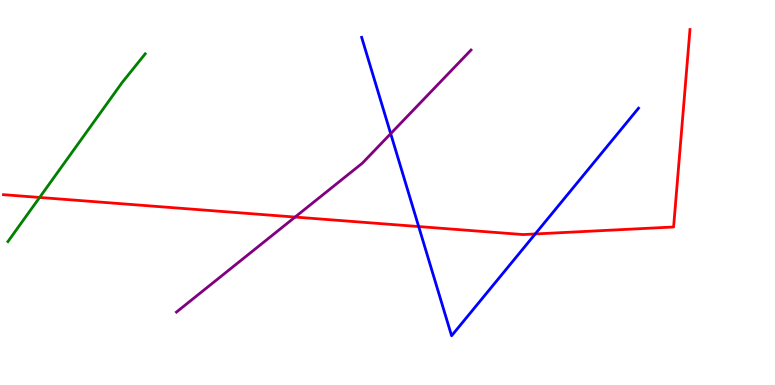[{'lines': ['blue', 'red'], 'intersections': [{'x': 5.4, 'y': 4.12}, {'x': 6.91, 'y': 3.92}]}, {'lines': ['green', 'red'], 'intersections': [{'x': 0.511, 'y': 4.87}]}, {'lines': ['purple', 'red'], 'intersections': [{'x': 3.81, 'y': 4.36}]}, {'lines': ['blue', 'green'], 'intersections': []}, {'lines': ['blue', 'purple'], 'intersections': [{'x': 5.04, 'y': 6.53}]}, {'lines': ['green', 'purple'], 'intersections': []}]